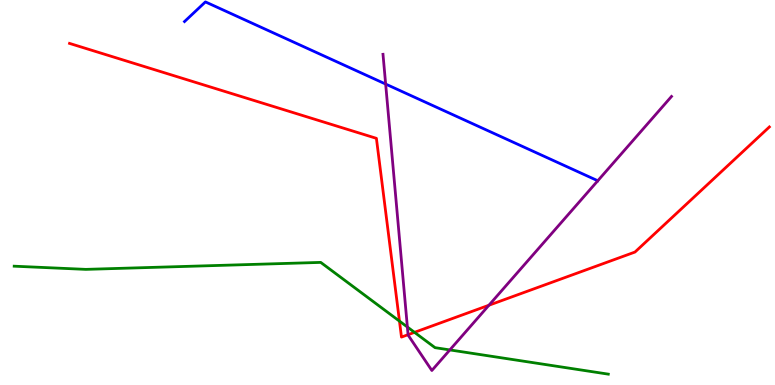[{'lines': ['blue', 'red'], 'intersections': []}, {'lines': ['green', 'red'], 'intersections': [{'x': 5.15, 'y': 1.66}, {'x': 5.35, 'y': 1.37}]}, {'lines': ['purple', 'red'], 'intersections': [{'x': 5.27, 'y': 1.31}, {'x': 6.31, 'y': 2.07}]}, {'lines': ['blue', 'green'], 'intersections': []}, {'lines': ['blue', 'purple'], 'intersections': [{'x': 4.98, 'y': 7.82}]}, {'lines': ['green', 'purple'], 'intersections': [{'x': 5.26, 'y': 1.51}, {'x': 5.8, 'y': 0.911}]}]